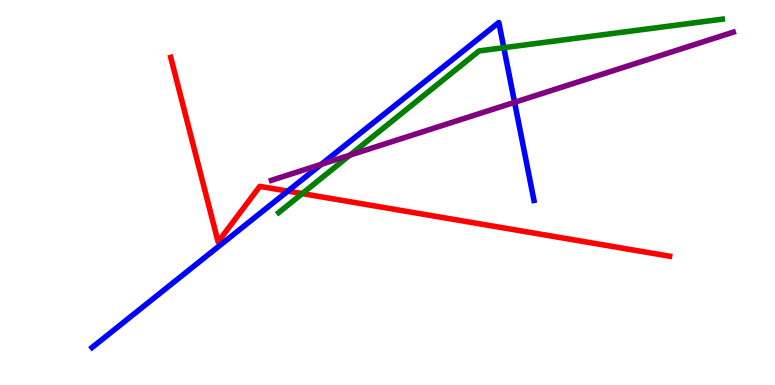[{'lines': ['blue', 'red'], 'intersections': [{'x': 3.71, 'y': 5.04}]}, {'lines': ['green', 'red'], 'intersections': [{'x': 3.9, 'y': 4.97}]}, {'lines': ['purple', 'red'], 'intersections': []}, {'lines': ['blue', 'green'], 'intersections': [{'x': 6.5, 'y': 8.76}]}, {'lines': ['blue', 'purple'], 'intersections': [{'x': 4.15, 'y': 5.73}, {'x': 6.64, 'y': 7.34}]}, {'lines': ['green', 'purple'], 'intersections': [{'x': 4.51, 'y': 5.97}]}]